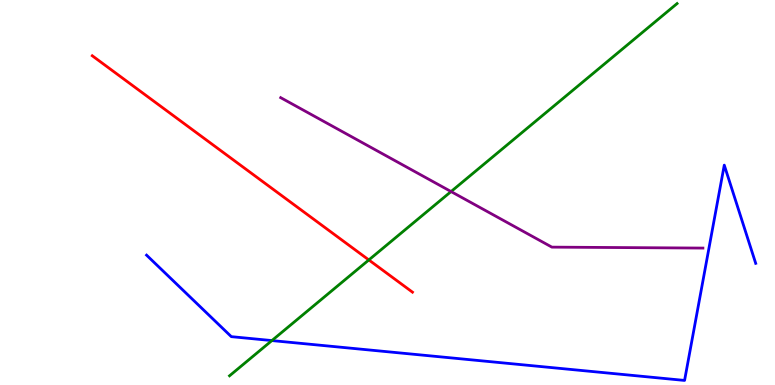[{'lines': ['blue', 'red'], 'intersections': []}, {'lines': ['green', 'red'], 'intersections': [{'x': 4.76, 'y': 3.25}]}, {'lines': ['purple', 'red'], 'intersections': []}, {'lines': ['blue', 'green'], 'intersections': [{'x': 3.51, 'y': 1.15}]}, {'lines': ['blue', 'purple'], 'intersections': []}, {'lines': ['green', 'purple'], 'intersections': [{'x': 5.82, 'y': 5.02}]}]